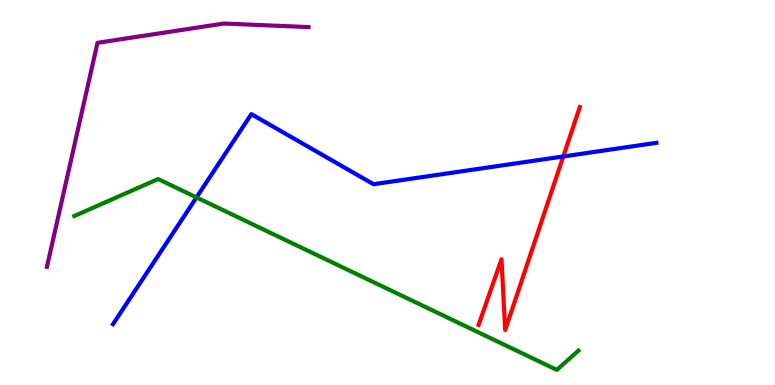[{'lines': ['blue', 'red'], 'intersections': [{'x': 7.27, 'y': 5.94}]}, {'lines': ['green', 'red'], 'intersections': []}, {'lines': ['purple', 'red'], 'intersections': []}, {'lines': ['blue', 'green'], 'intersections': [{'x': 2.54, 'y': 4.87}]}, {'lines': ['blue', 'purple'], 'intersections': []}, {'lines': ['green', 'purple'], 'intersections': []}]